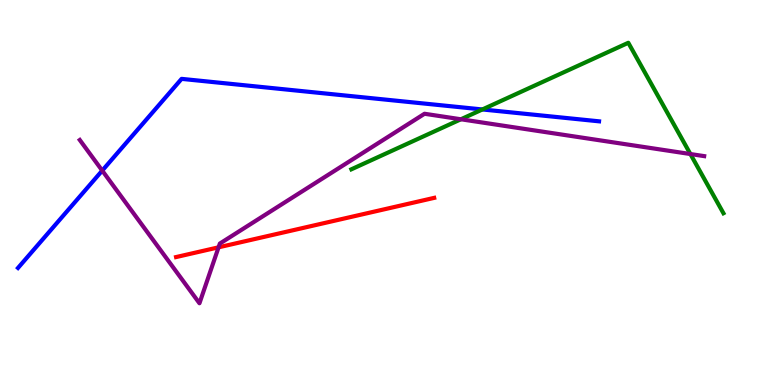[{'lines': ['blue', 'red'], 'intersections': []}, {'lines': ['green', 'red'], 'intersections': []}, {'lines': ['purple', 'red'], 'intersections': [{'x': 2.82, 'y': 3.58}]}, {'lines': ['blue', 'green'], 'intersections': [{'x': 6.22, 'y': 7.16}]}, {'lines': ['blue', 'purple'], 'intersections': [{'x': 1.32, 'y': 5.57}]}, {'lines': ['green', 'purple'], 'intersections': [{'x': 5.95, 'y': 6.9}, {'x': 8.91, 'y': 6.0}]}]